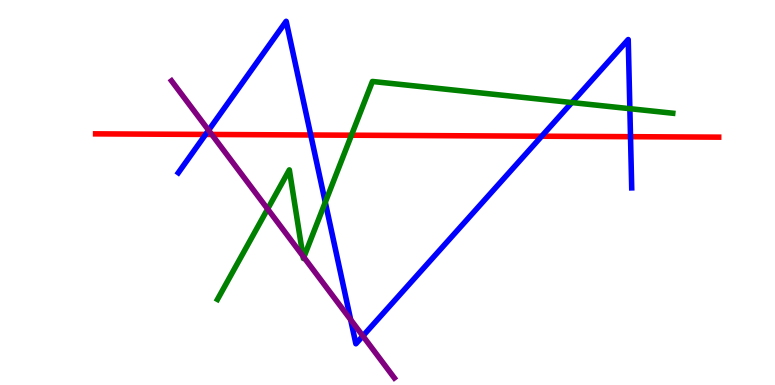[{'lines': ['blue', 'red'], 'intersections': [{'x': 2.65, 'y': 6.51}, {'x': 4.01, 'y': 6.49}, {'x': 6.99, 'y': 6.46}, {'x': 8.14, 'y': 6.45}]}, {'lines': ['green', 'red'], 'intersections': [{'x': 4.53, 'y': 6.49}]}, {'lines': ['purple', 'red'], 'intersections': [{'x': 2.73, 'y': 6.51}]}, {'lines': ['blue', 'green'], 'intersections': [{'x': 4.2, 'y': 4.75}, {'x': 7.38, 'y': 7.34}, {'x': 8.13, 'y': 7.18}]}, {'lines': ['blue', 'purple'], 'intersections': [{'x': 2.69, 'y': 6.62}, {'x': 4.52, 'y': 1.7}, {'x': 4.68, 'y': 1.27}]}, {'lines': ['green', 'purple'], 'intersections': [{'x': 3.45, 'y': 4.57}, {'x': 3.91, 'y': 3.35}, {'x': 3.92, 'y': 3.32}]}]